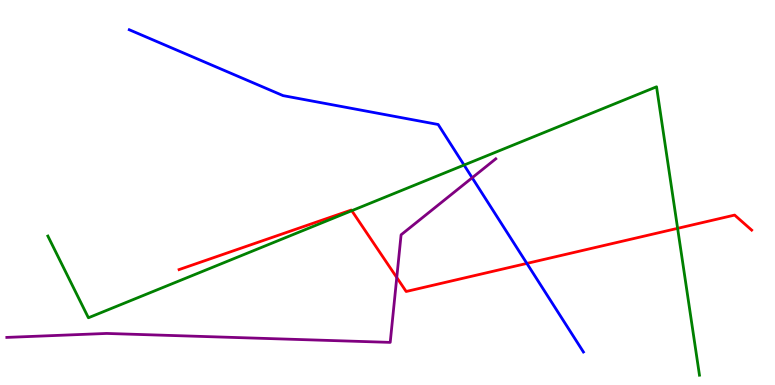[{'lines': ['blue', 'red'], 'intersections': [{'x': 6.8, 'y': 3.16}]}, {'lines': ['green', 'red'], 'intersections': [{'x': 4.54, 'y': 4.53}, {'x': 8.74, 'y': 4.07}]}, {'lines': ['purple', 'red'], 'intersections': [{'x': 5.12, 'y': 2.79}]}, {'lines': ['blue', 'green'], 'intersections': [{'x': 5.99, 'y': 5.71}]}, {'lines': ['blue', 'purple'], 'intersections': [{'x': 6.09, 'y': 5.38}]}, {'lines': ['green', 'purple'], 'intersections': []}]